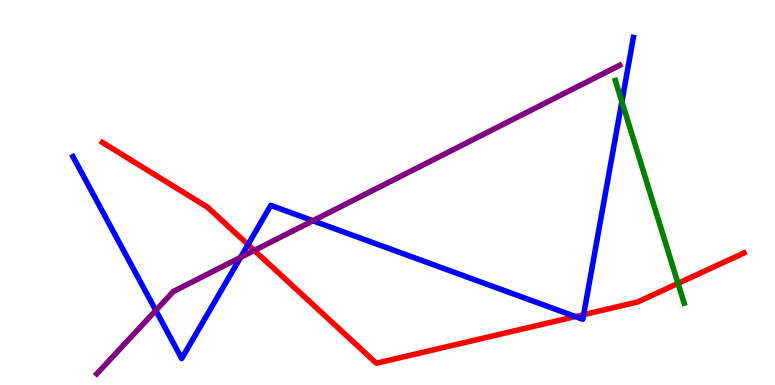[{'lines': ['blue', 'red'], 'intersections': [{'x': 3.2, 'y': 3.65}, {'x': 7.43, 'y': 1.78}, {'x': 7.53, 'y': 1.83}]}, {'lines': ['green', 'red'], 'intersections': [{'x': 8.75, 'y': 2.64}]}, {'lines': ['purple', 'red'], 'intersections': [{'x': 3.28, 'y': 3.5}]}, {'lines': ['blue', 'green'], 'intersections': [{'x': 8.02, 'y': 7.36}]}, {'lines': ['blue', 'purple'], 'intersections': [{'x': 2.01, 'y': 1.94}, {'x': 3.1, 'y': 3.31}, {'x': 4.04, 'y': 4.27}]}, {'lines': ['green', 'purple'], 'intersections': []}]